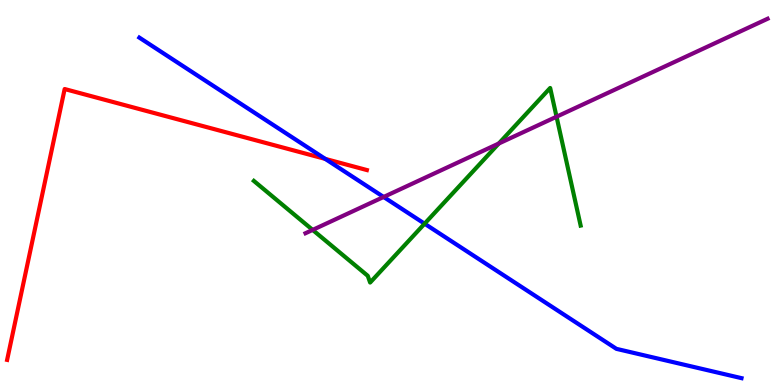[{'lines': ['blue', 'red'], 'intersections': [{'x': 4.2, 'y': 5.87}]}, {'lines': ['green', 'red'], 'intersections': []}, {'lines': ['purple', 'red'], 'intersections': []}, {'lines': ['blue', 'green'], 'intersections': [{'x': 5.48, 'y': 4.19}]}, {'lines': ['blue', 'purple'], 'intersections': [{'x': 4.95, 'y': 4.88}]}, {'lines': ['green', 'purple'], 'intersections': [{'x': 4.03, 'y': 4.03}, {'x': 6.44, 'y': 6.27}, {'x': 7.18, 'y': 6.97}]}]